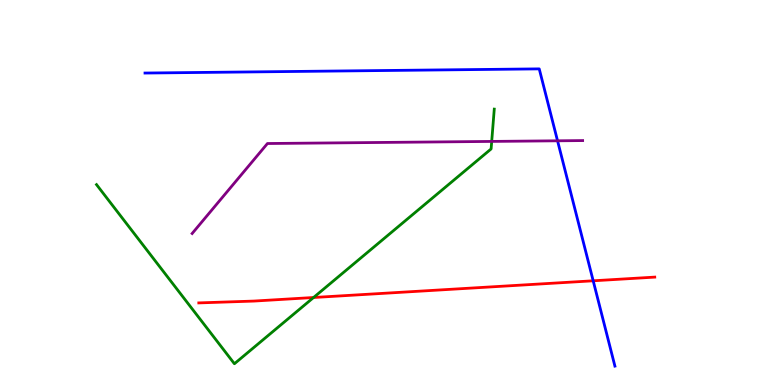[{'lines': ['blue', 'red'], 'intersections': [{'x': 7.65, 'y': 2.71}]}, {'lines': ['green', 'red'], 'intersections': [{'x': 4.05, 'y': 2.27}]}, {'lines': ['purple', 'red'], 'intersections': []}, {'lines': ['blue', 'green'], 'intersections': []}, {'lines': ['blue', 'purple'], 'intersections': [{'x': 7.19, 'y': 6.34}]}, {'lines': ['green', 'purple'], 'intersections': [{'x': 6.34, 'y': 6.33}]}]